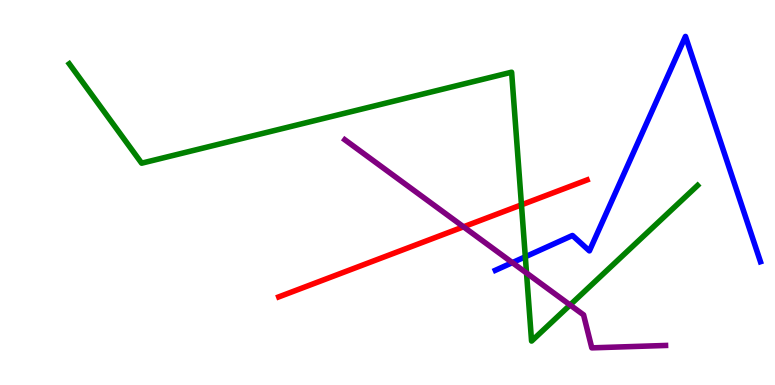[{'lines': ['blue', 'red'], 'intersections': []}, {'lines': ['green', 'red'], 'intersections': [{'x': 6.73, 'y': 4.68}]}, {'lines': ['purple', 'red'], 'intersections': [{'x': 5.98, 'y': 4.11}]}, {'lines': ['blue', 'green'], 'intersections': [{'x': 6.78, 'y': 3.33}]}, {'lines': ['blue', 'purple'], 'intersections': [{'x': 6.61, 'y': 3.18}]}, {'lines': ['green', 'purple'], 'intersections': [{'x': 6.79, 'y': 2.91}, {'x': 7.36, 'y': 2.08}]}]